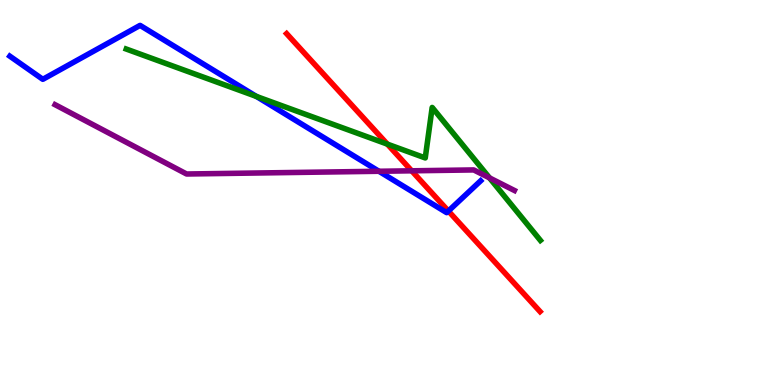[{'lines': ['blue', 'red'], 'intersections': [{'x': 5.79, 'y': 4.52}]}, {'lines': ['green', 'red'], 'intersections': [{'x': 5.0, 'y': 6.26}]}, {'lines': ['purple', 'red'], 'intersections': [{'x': 5.31, 'y': 5.56}]}, {'lines': ['blue', 'green'], 'intersections': [{'x': 3.31, 'y': 7.5}]}, {'lines': ['blue', 'purple'], 'intersections': [{'x': 4.89, 'y': 5.55}]}, {'lines': ['green', 'purple'], 'intersections': [{'x': 6.32, 'y': 5.38}]}]